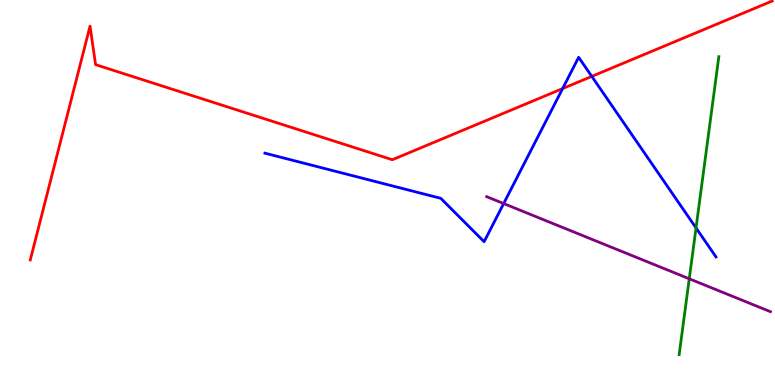[{'lines': ['blue', 'red'], 'intersections': [{'x': 7.26, 'y': 7.7}, {'x': 7.64, 'y': 8.02}]}, {'lines': ['green', 'red'], 'intersections': []}, {'lines': ['purple', 'red'], 'intersections': []}, {'lines': ['blue', 'green'], 'intersections': [{'x': 8.98, 'y': 4.08}]}, {'lines': ['blue', 'purple'], 'intersections': [{'x': 6.5, 'y': 4.71}]}, {'lines': ['green', 'purple'], 'intersections': [{'x': 8.89, 'y': 2.76}]}]